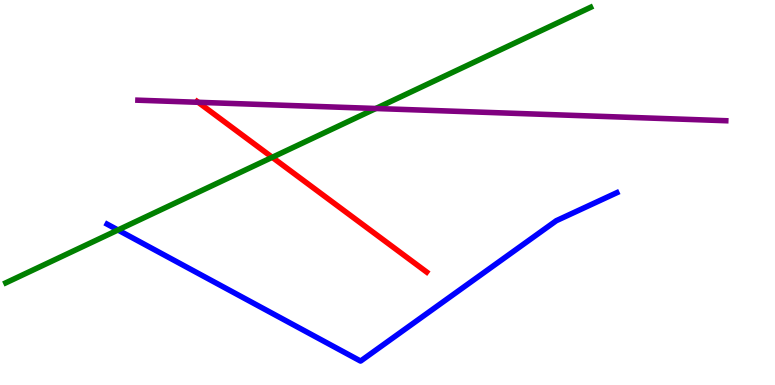[{'lines': ['blue', 'red'], 'intersections': []}, {'lines': ['green', 'red'], 'intersections': [{'x': 3.51, 'y': 5.91}]}, {'lines': ['purple', 'red'], 'intersections': [{'x': 2.56, 'y': 7.34}]}, {'lines': ['blue', 'green'], 'intersections': [{'x': 1.52, 'y': 4.03}]}, {'lines': ['blue', 'purple'], 'intersections': []}, {'lines': ['green', 'purple'], 'intersections': [{'x': 4.85, 'y': 7.18}]}]